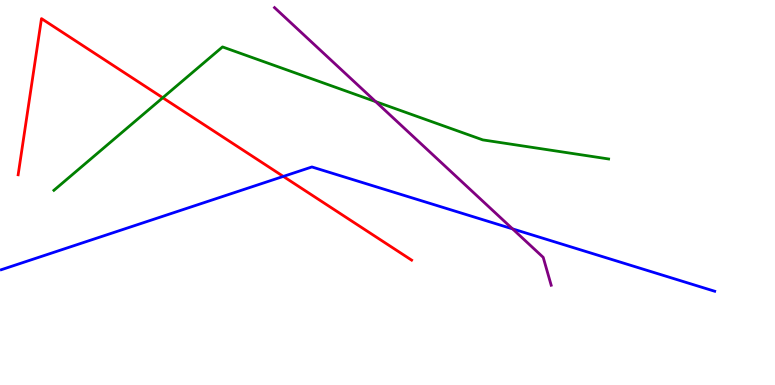[{'lines': ['blue', 'red'], 'intersections': [{'x': 3.66, 'y': 5.42}]}, {'lines': ['green', 'red'], 'intersections': [{'x': 2.1, 'y': 7.46}]}, {'lines': ['purple', 'red'], 'intersections': []}, {'lines': ['blue', 'green'], 'intersections': []}, {'lines': ['blue', 'purple'], 'intersections': [{'x': 6.61, 'y': 4.06}]}, {'lines': ['green', 'purple'], 'intersections': [{'x': 4.85, 'y': 7.36}]}]